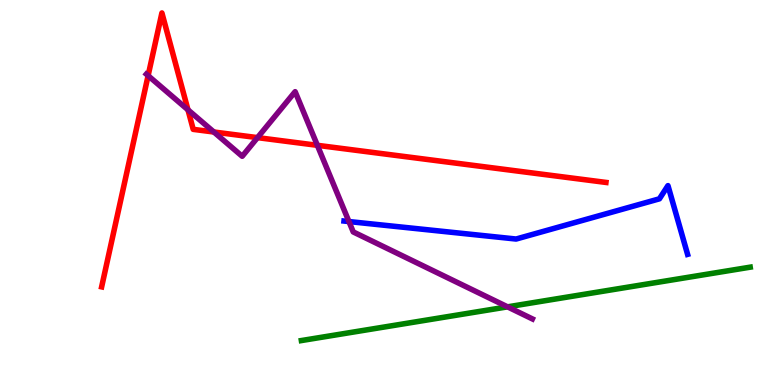[{'lines': ['blue', 'red'], 'intersections': []}, {'lines': ['green', 'red'], 'intersections': []}, {'lines': ['purple', 'red'], 'intersections': [{'x': 1.91, 'y': 8.03}, {'x': 2.43, 'y': 7.15}, {'x': 2.76, 'y': 6.57}, {'x': 3.32, 'y': 6.43}, {'x': 4.09, 'y': 6.23}]}, {'lines': ['blue', 'green'], 'intersections': []}, {'lines': ['blue', 'purple'], 'intersections': [{'x': 4.5, 'y': 4.25}]}, {'lines': ['green', 'purple'], 'intersections': [{'x': 6.55, 'y': 2.03}]}]